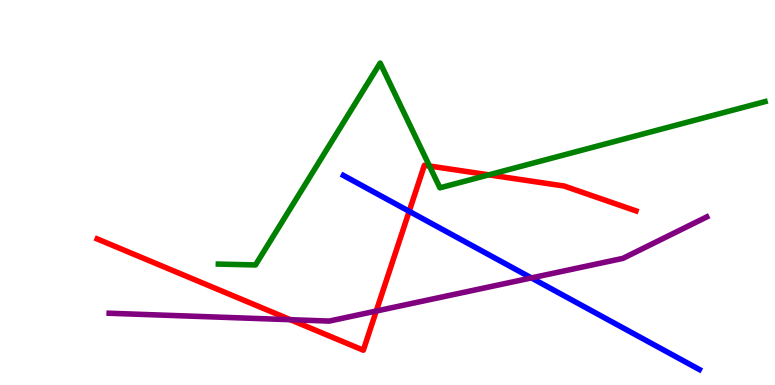[{'lines': ['blue', 'red'], 'intersections': [{'x': 5.28, 'y': 4.51}]}, {'lines': ['green', 'red'], 'intersections': [{'x': 5.54, 'y': 5.69}, {'x': 6.31, 'y': 5.46}]}, {'lines': ['purple', 'red'], 'intersections': [{'x': 3.75, 'y': 1.7}, {'x': 4.85, 'y': 1.92}]}, {'lines': ['blue', 'green'], 'intersections': []}, {'lines': ['blue', 'purple'], 'intersections': [{'x': 6.86, 'y': 2.78}]}, {'lines': ['green', 'purple'], 'intersections': []}]